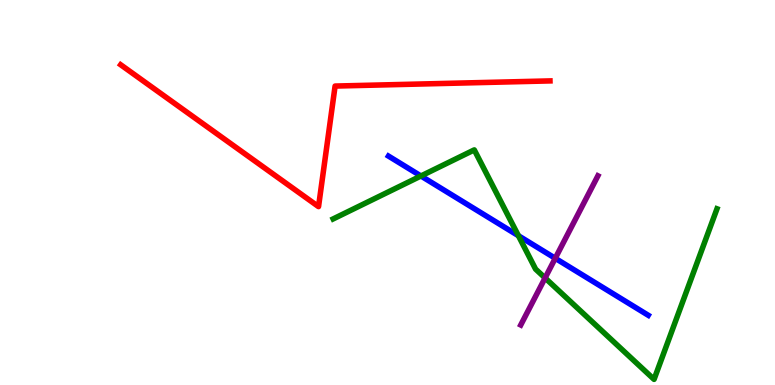[{'lines': ['blue', 'red'], 'intersections': []}, {'lines': ['green', 'red'], 'intersections': []}, {'lines': ['purple', 'red'], 'intersections': []}, {'lines': ['blue', 'green'], 'intersections': [{'x': 5.43, 'y': 5.43}, {'x': 6.69, 'y': 3.88}]}, {'lines': ['blue', 'purple'], 'intersections': [{'x': 7.16, 'y': 3.29}]}, {'lines': ['green', 'purple'], 'intersections': [{'x': 7.03, 'y': 2.78}]}]